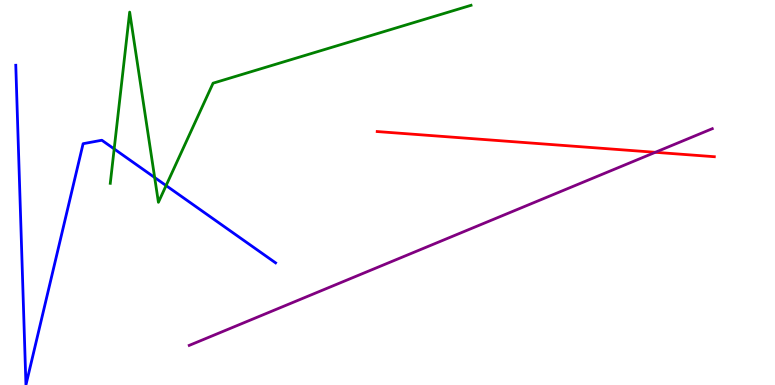[{'lines': ['blue', 'red'], 'intersections': []}, {'lines': ['green', 'red'], 'intersections': []}, {'lines': ['purple', 'red'], 'intersections': [{'x': 8.46, 'y': 6.04}]}, {'lines': ['blue', 'green'], 'intersections': [{'x': 1.47, 'y': 6.13}, {'x': 2.0, 'y': 5.39}, {'x': 2.14, 'y': 5.18}]}, {'lines': ['blue', 'purple'], 'intersections': []}, {'lines': ['green', 'purple'], 'intersections': []}]